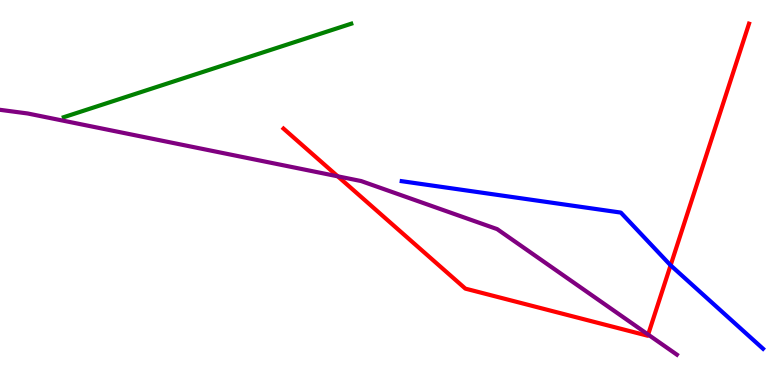[{'lines': ['blue', 'red'], 'intersections': [{'x': 8.65, 'y': 3.11}]}, {'lines': ['green', 'red'], 'intersections': []}, {'lines': ['purple', 'red'], 'intersections': [{'x': 4.36, 'y': 5.42}, {'x': 8.36, 'y': 1.31}]}, {'lines': ['blue', 'green'], 'intersections': []}, {'lines': ['blue', 'purple'], 'intersections': []}, {'lines': ['green', 'purple'], 'intersections': []}]